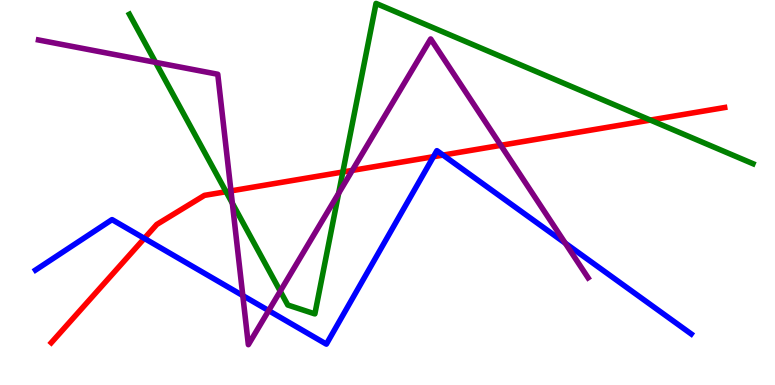[{'lines': ['blue', 'red'], 'intersections': [{'x': 1.86, 'y': 3.81}, {'x': 5.59, 'y': 5.93}, {'x': 5.72, 'y': 5.97}]}, {'lines': ['green', 'red'], 'intersections': [{'x': 2.92, 'y': 5.02}, {'x': 4.42, 'y': 5.53}, {'x': 8.39, 'y': 6.88}]}, {'lines': ['purple', 'red'], 'intersections': [{'x': 2.98, 'y': 5.04}, {'x': 4.55, 'y': 5.57}, {'x': 6.46, 'y': 6.23}]}, {'lines': ['blue', 'green'], 'intersections': []}, {'lines': ['blue', 'purple'], 'intersections': [{'x': 3.13, 'y': 2.32}, {'x': 3.47, 'y': 1.93}, {'x': 7.29, 'y': 3.68}]}, {'lines': ['green', 'purple'], 'intersections': [{'x': 2.01, 'y': 8.38}, {'x': 3.0, 'y': 4.72}, {'x': 3.62, 'y': 2.44}, {'x': 4.37, 'y': 4.98}]}]